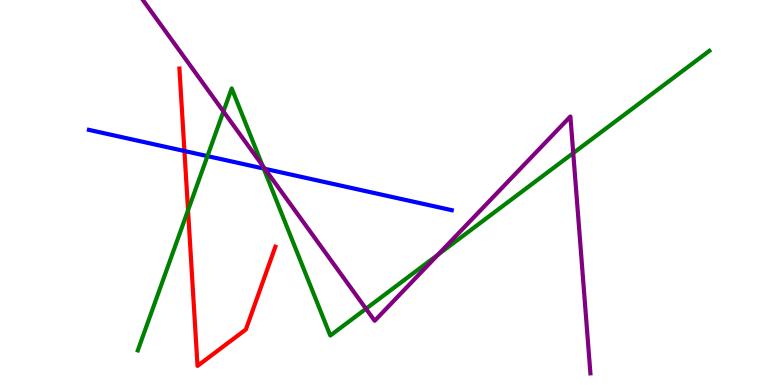[{'lines': ['blue', 'red'], 'intersections': [{'x': 2.38, 'y': 6.08}]}, {'lines': ['green', 'red'], 'intersections': [{'x': 2.43, 'y': 4.54}]}, {'lines': ['purple', 'red'], 'intersections': []}, {'lines': ['blue', 'green'], 'intersections': [{'x': 2.68, 'y': 5.95}, {'x': 3.4, 'y': 5.62}]}, {'lines': ['blue', 'purple'], 'intersections': [{'x': 3.42, 'y': 5.62}]}, {'lines': ['green', 'purple'], 'intersections': [{'x': 2.88, 'y': 7.1}, {'x': 3.39, 'y': 5.7}, {'x': 4.72, 'y': 1.98}, {'x': 5.65, 'y': 3.39}, {'x': 7.4, 'y': 6.02}]}]